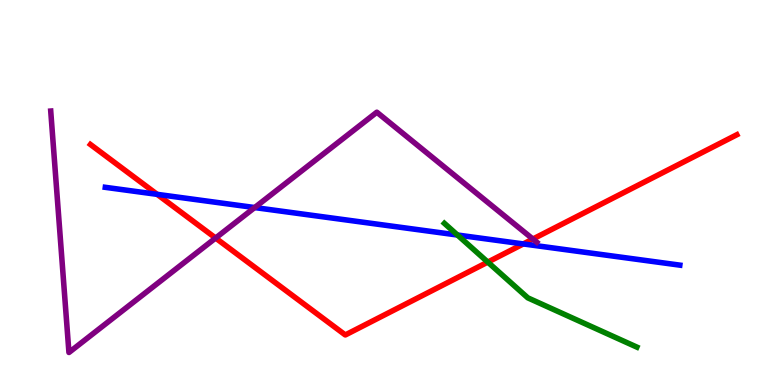[{'lines': ['blue', 'red'], 'intersections': [{'x': 2.03, 'y': 4.95}, {'x': 6.75, 'y': 3.66}]}, {'lines': ['green', 'red'], 'intersections': [{'x': 6.29, 'y': 3.19}]}, {'lines': ['purple', 'red'], 'intersections': [{'x': 2.78, 'y': 3.82}, {'x': 6.88, 'y': 3.79}]}, {'lines': ['blue', 'green'], 'intersections': [{'x': 5.9, 'y': 3.9}]}, {'lines': ['blue', 'purple'], 'intersections': [{'x': 3.29, 'y': 4.61}]}, {'lines': ['green', 'purple'], 'intersections': []}]